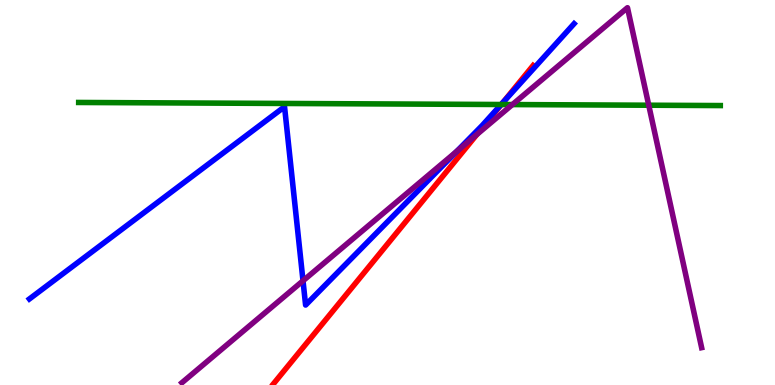[{'lines': ['blue', 'red'], 'intersections': [{'x': 6.49, 'y': 7.33}]}, {'lines': ['green', 'red'], 'intersections': [{'x': 6.47, 'y': 7.29}]}, {'lines': ['purple', 'red'], 'intersections': [{'x': 6.15, 'y': 6.51}]}, {'lines': ['blue', 'green'], 'intersections': [{'x': 6.47, 'y': 7.29}]}, {'lines': ['blue', 'purple'], 'intersections': [{'x': 3.91, 'y': 2.71}, {'x': 5.89, 'y': 6.07}]}, {'lines': ['green', 'purple'], 'intersections': [{'x': 6.61, 'y': 7.28}, {'x': 8.37, 'y': 7.27}]}]